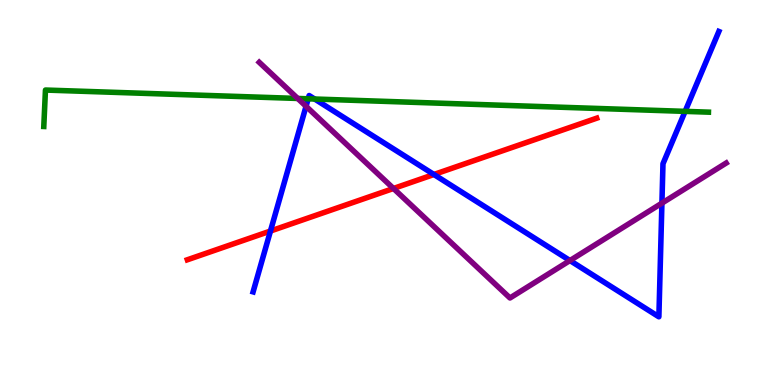[{'lines': ['blue', 'red'], 'intersections': [{'x': 3.49, 'y': 4.0}, {'x': 5.6, 'y': 5.47}]}, {'lines': ['green', 'red'], 'intersections': []}, {'lines': ['purple', 'red'], 'intersections': [{'x': 5.08, 'y': 5.1}]}, {'lines': ['blue', 'green'], 'intersections': [{'x': 3.98, 'y': 7.43}, {'x': 4.06, 'y': 7.43}, {'x': 8.84, 'y': 7.11}]}, {'lines': ['blue', 'purple'], 'intersections': [{'x': 3.95, 'y': 7.24}, {'x': 7.35, 'y': 3.23}, {'x': 8.54, 'y': 4.72}]}, {'lines': ['green', 'purple'], 'intersections': [{'x': 3.84, 'y': 7.44}]}]